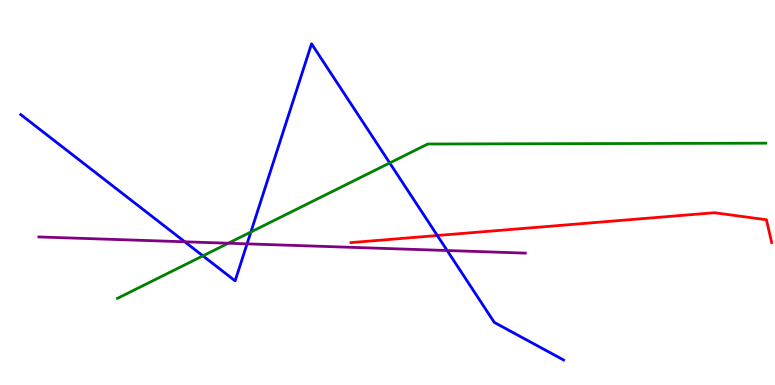[{'lines': ['blue', 'red'], 'intersections': [{'x': 5.64, 'y': 3.88}]}, {'lines': ['green', 'red'], 'intersections': []}, {'lines': ['purple', 'red'], 'intersections': []}, {'lines': ['blue', 'green'], 'intersections': [{'x': 2.62, 'y': 3.35}, {'x': 3.24, 'y': 3.97}, {'x': 5.03, 'y': 5.77}]}, {'lines': ['blue', 'purple'], 'intersections': [{'x': 2.38, 'y': 3.72}, {'x': 3.19, 'y': 3.67}, {'x': 5.77, 'y': 3.49}]}, {'lines': ['green', 'purple'], 'intersections': [{'x': 2.95, 'y': 3.68}]}]